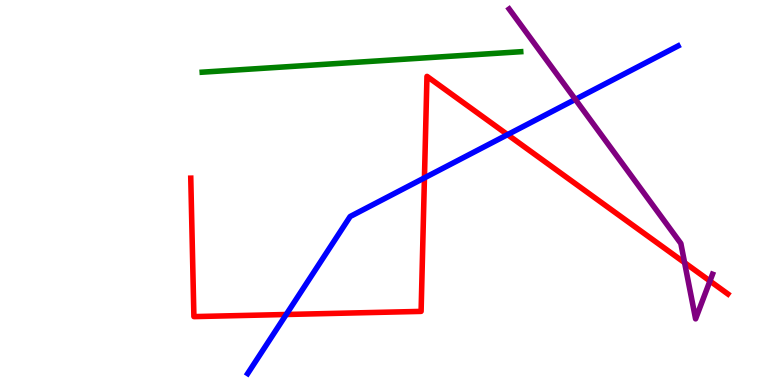[{'lines': ['blue', 'red'], 'intersections': [{'x': 3.69, 'y': 1.83}, {'x': 5.48, 'y': 5.38}, {'x': 6.55, 'y': 6.5}]}, {'lines': ['green', 'red'], 'intersections': []}, {'lines': ['purple', 'red'], 'intersections': [{'x': 8.83, 'y': 3.18}, {'x': 9.16, 'y': 2.7}]}, {'lines': ['blue', 'green'], 'intersections': []}, {'lines': ['blue', 'purple'], 'intersections': [{'x': 7.42, 'y': 7.42}]}, {'lines': ['green', 'purple'], 'intersections': []}]